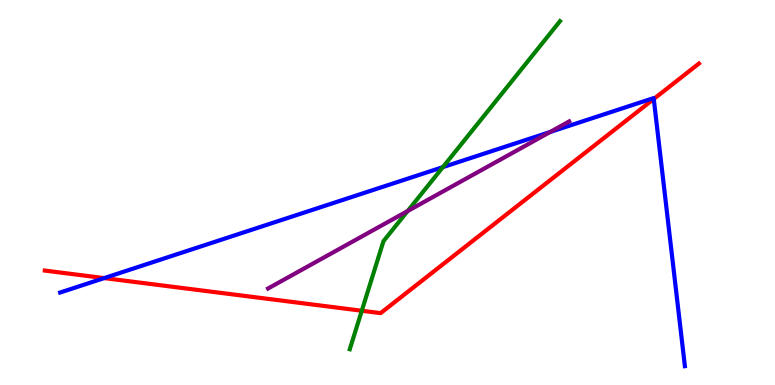[{'lines': ['blue', 'red'], 'intersections': [{'x': 1.34, 'y': 2.78}, {'x': 8.44, 'y': 7.43}]}, {'lines': ['green', 'red'], 'intersections': [{'x': 4.67, 'y': 1.93}]}, {'lines': ['purple', 'red'], 'intersections': []}, {'lines': ['blue', 'green'], 'intersections': [{'x': 5.71, 'y': 5.66}]}, {'lines': ['blue', 'purple'], 'intersections': [{'x': 7.1, 'y': 6.57}]}, {'lines': ['green', 'purple'], 'intersections': [{'x': 5.26, 'y': 4.52}]}]